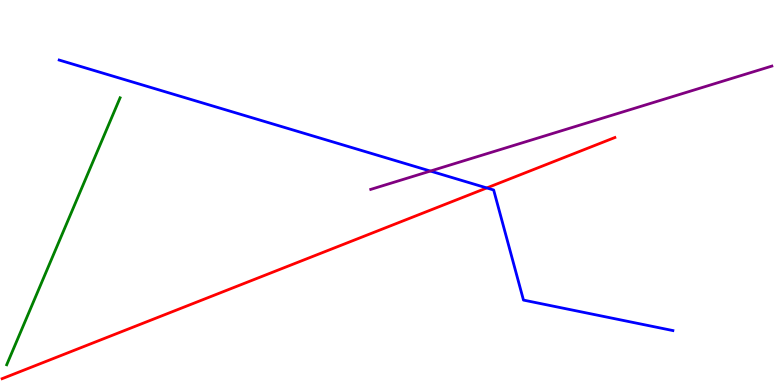[{'lines': ['blue', 'red'], 'intersections': [{'x': 6.28, 'y': 5.12}]}, {'lines': ['green', 'red'], 'intersections': []}, {'lines': ['purple', 'red'], 'intersections': []}, {'lines': ['blue', 'green'], 'intersections': []}, {'lines': ['blue', 'purple'], 'intersections': [{'x': 5.55, 'y': 5.56}]}, {'lines': ['green', 'purple'], 'intersections': []}]